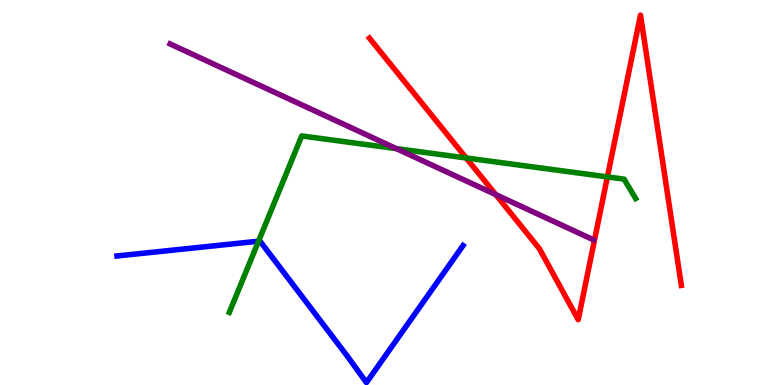[{'lines': ['blue', 'red'], 'intersections': []}, {'lines': ['green', 'red'], 'intersections': [{'x': 6.02, 'y': 5.9}, {'x': 7.84, 'y': 5.41}]}, {'lines': ['purple', 'red'], 'intersections': [{'x': 6.4, 'y': 4.95}]}, {'lines': ['blue', 'green'], 'intersections': [{'x': 3.34, 'y': 3.74}]}, {'lines': ['blue', 'purple'], 'intersections': []}, {'lines': ['green', 'purple'], 'intersections': [{'x': 5.11, 'y': 6.14}]}]